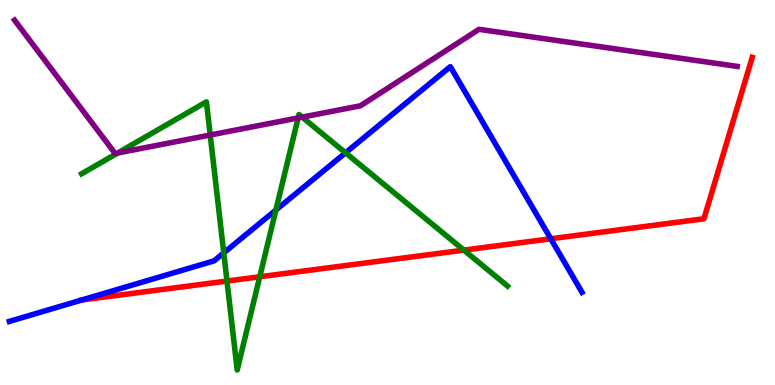[{'lines': ['blue', 'red'], 'intersections': [{'x': 1.06, 'y': 2.21}, {'x': 7.11, 'y': 3.8}]}, {'lines': ['green', 'red'], 'intersections': [{'x': 2.93, 'y': 2.7}, {'x': 3.35, 'y': 2.81}, {'x': 5.99, 'y': 3.5}]}, {'lines': ['purple', 'red'], 'intersections': []}, {'lines': ['blue', 'green'], 'intersections': [{'x': 2.89, 'y': 3.43}, {'x': 3.56, 'y': 4.54}, {'x': 4.46, 'y': 6.03}]}, {'lines': ['blue', 'purple'], 'intersections': []}, {'lines': ['green', 'purple'], 'intersections': [{'x': 1.52, 'y': 6.03}, {'x': 2.71, 'y': 6.49}, {'x': 3.85, 'y': 6.94}, {'x': 3.9, 'y': 6.96}]}]